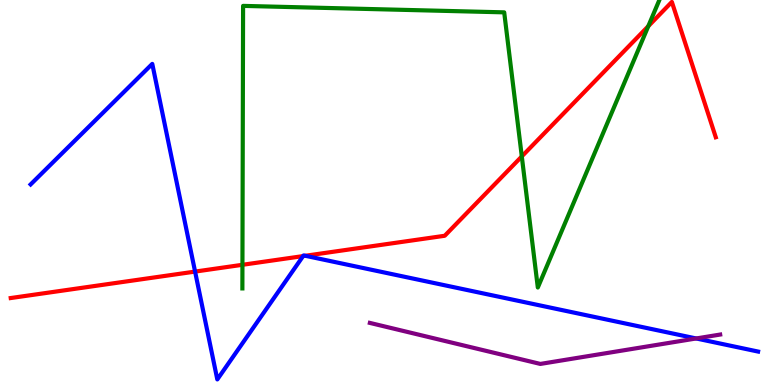[{'lines': ['blue', 'red'], 'intersections': [{'x': 2.52, 'y': 2.95}, {'x': 3.91, 'y': 3.35}, {'x': 3.94, 'y': 3.36}]}, {'lines': ['green', 'red'], 'intersections': [{'x': 3.13, 'y': 3.12}, {'x': 6.73, 'y': 5.94}, {'x': 8.37, 'y': 9.32}]}, {'lines': ['purple', 'red'], 'intersections': []}, {'lines': ['blue', 'green'], 'intersections': []}, {'lines': ['blue', 'purple'], 'intersections': [{'x': 8.98, 'y': 1.21}]}, {'lines': ['green', 'purple'], 'intersections': []}]